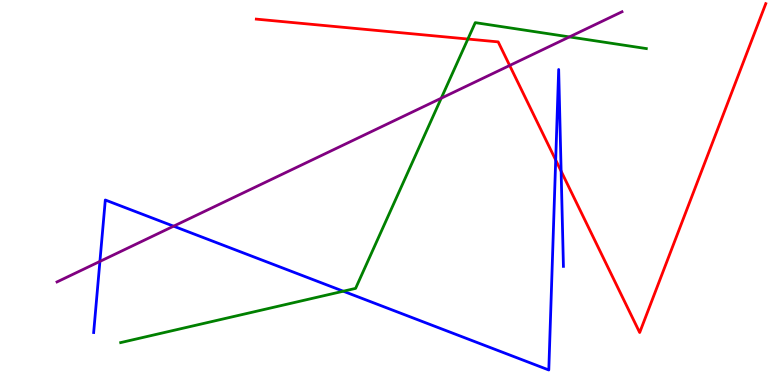[{'lines': ['blue', 'red'], 'intersections': [{'x': 7.17, 'y': 5.84}, {'x': 7.24, 'y': 5.55}]}, {'lines': ['green', 'red'], 'intersections': [{'x': 6.04, 'y': 8.99}]}, {'lines': ['purple', 'red'], 'intersections': [{'x': 6.58, 'y': 8.3}]}, {'lines': ['blue', 'green'], 'intersections': [{'x': 4.43, 'y': 2.44}]}, {'lines': ['blue', 'purple'], 'intersections': [{'x': 1.29, 'y': 3.21}, {'x': 2.24, 'y': 4.13}]}, {'lines': ['green', 'purple'], 'intersections': [{'x': 5.69, 'y': 7.45}, {'x': 7.35, 'y': 9.04}]}]